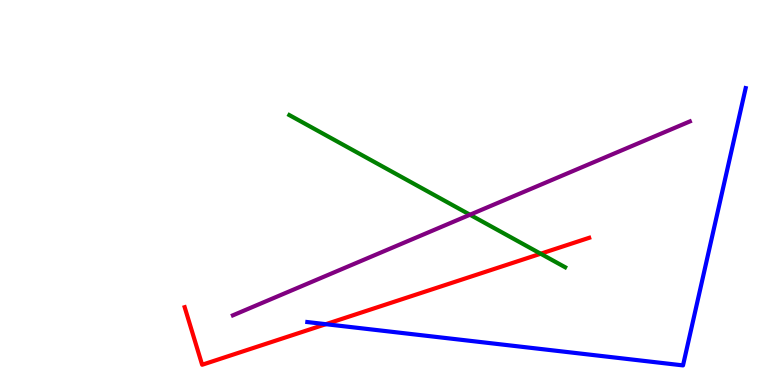[{'lines': ['blue', 'red'], 'intersections': [{'x': 4.2, 'y': 1.58}]}, {'lines': ['green', 'red'], 'intersections': [{'x': 6.98, 'y': 3.41}]}, {'lines': ['purple', 'red'], 'intersections': []}, {'lines': ['blue', 'green'], 'intersections': []}, {'lines': ['blue', 'purple'], 'intersections': []}, {'lines': ['green', 'purple'], 'intersections': [{'x': 6.06, 'y': 4.42}]}]